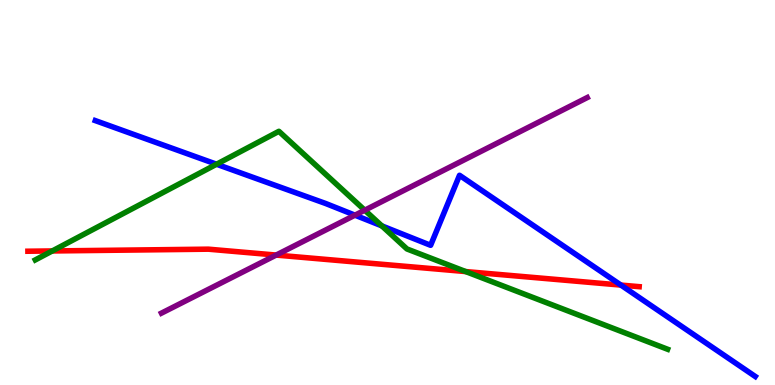[{'lines': ['blue', 'red'], 'intersections': [{'x': 8.01, 'y': 2.6}]}, {'lines': ['green', 'red'], 'intersections': [{'x': 0.675, 'y': 3.48}, {'x': 6.01, 'y': 2.95}]}, {'lines': ['purple', 'red'], 'intersections': [{'x': 3.56, 'y': 3.37}]}, {'lines': ['blue', 'green'], 'intersections': [{'x': 2.79, 'y': 5.73}, {'x': 4.93, 'y': 4.13}]}, {'lines': ['blue', 'purple'], 'intersections': [{'x': 4.58, 'y': 4.41}]}, {'lines': ['green', 'purple'], 'intersections': [{'x': 4.71, 'y': 4.54}]}]